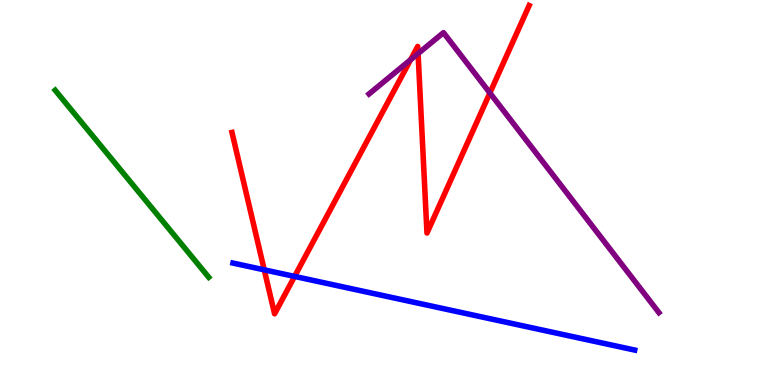[{'lines': ['blue', 'red'], 'intersections': [{'x': 3.41, 'y': 2.99}, {'x': 3.8, 'y': 2.82}]}, {'lines': ['green', 'red'], 'intersections': []}, {'lines': ['purple', 'red'], 'intersections': [{'x': 5.3, 'y': 8.45}, {'x': 5.39, 'y': 8.61}, {'x': 6.32, 'y': 7.59}]}, {'lines': ['blue', 'green'], 'intersections': []}, {'lines': ['blue', 'purple'], 'intersections': []}, {'lines': ['green', 'purple'], 'intersections': []}]